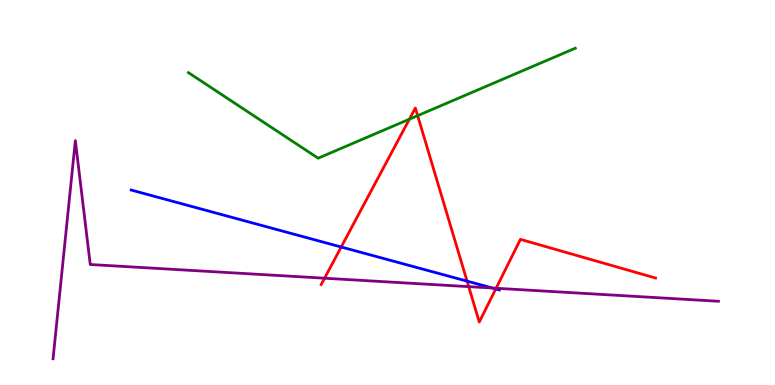[{'lines': ['blue', 'red'], 'intersections': [{'x': 4.4, 'y': 3.58}, {'x': 6.03, 'y': 2.7}, {'x': 6.4, 'y': 2.5}]}, {'lines': ['green', 'red'], 'intersections': [{'x': 5.28, 'y': 6.9}, {'x': 5.39, 'y': 7.0}]}, {'lines': ['purple', 'red'], 'intersections': [{'x': 4.19, 'y': 2.77}, {'x': 6.05, 'y': 2.55}, {'x': 6.4, 'y': 2.51}]}, {'lines': ['blue', 'green'], 'intersections': []}, {'lines': ['blue', 'purple'], 'intersections': [{'x': 6.36, 'y': 2.52}]}, {'lines': ['green', 'purple'], 'intersections': []}]